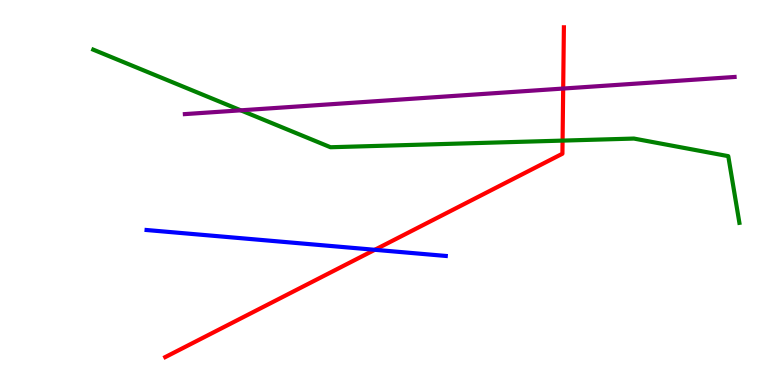[{'lines': ['blue', 'red'], 'intersections': [{'x': 4.84, 'y': 3.51}]}, {'lines': ['green', 'red'], 'intersections': [{'x': 7.26, 'y': 6.35}]}, {'lines': ['purple', 'red'], 'intersections': [{'x': 7.27, 'y': 7.7}]}, {'lines': ['blue', 'green'], 'intersections': []}, {'lines': ['blue', 'purple'], 'intersections': []}, {'lines': ['green', 'purple'], 'intersections': [{'x': 3.11, 'y': 7.13}]}]